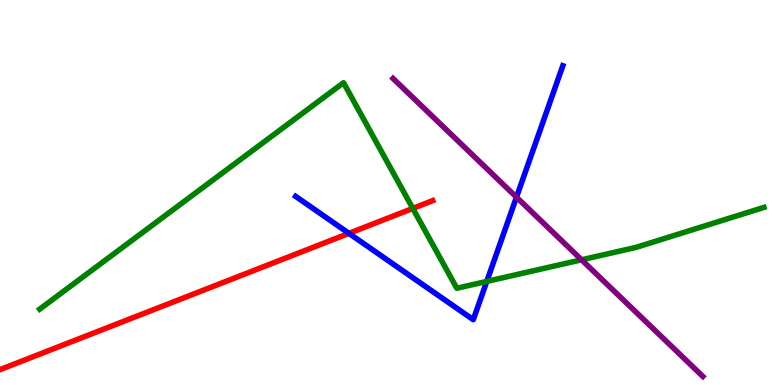[{'lines': ['blue', 'red'], 'intersections': [{'x': 4.5, 'y': 3.94}]}, {'lines': ['green', 'red'], 'intersections': [{'x': 5.33, 'y': 4.59}]}, {'lines': ['purple', 'red'], 'intersections': []}, {'lines': ['blue', 'green'], 'intersections': [{'x': 6.28, 'y': 2.69}]}, {'lines': ['blue', 'purple'], 'intersections': [{'x': 6.66, 'y': 4.88}]}, {'lines': ['green', 'purple'], 'intersections': [{'x': 7.5, 'y': 3.25}]}]